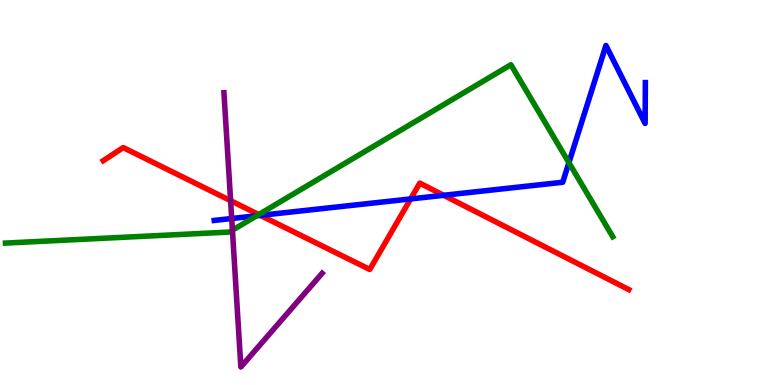[{'lines': ['blue', 'red'], 'intersections': [{'x': 3.36, 'y': 4.41}, {'x': 5.3, 'y': 4.83}, {'x': 5.72, 'y': 4.93}]}, {'lines': ['green', 'red'], 'intersections': [{'x': 3.34, 'y': 4.43}]}, {'lines': ['purple', 'red'], 'intersections': [{'x': 2.98, 'y': 4.79}]}, {'lines': ['blue', 'green'], 'intersections': [{'x': 3.31, 'y': 4.4}, {'x': 7.34, 'y': 5.77}]}, {'lines': ['blue', 'purple'], 'intersections': [{'x': 2.99, 'y': 4.32}]}, {'lines': ['green', 'purple'], 'intersections': [{'x': 3.0, 'y': 4.02}]}]